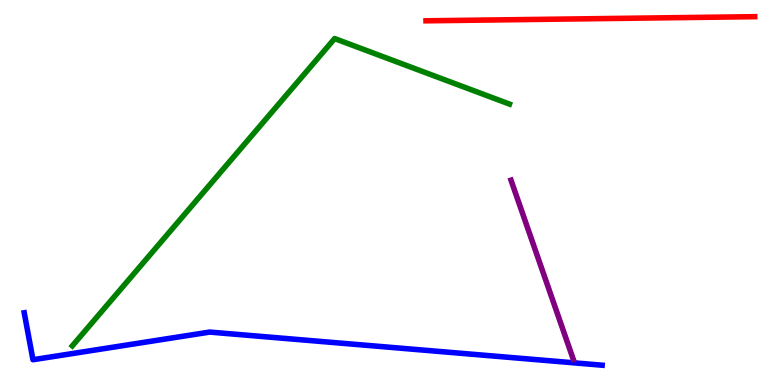[{'lines': ['blue', 'red'], 'intersections': []}, {'lines': ['green', 'red'], 'intersections': []}, {'lines': ['purple', 'red'], 'intersections': []}, {'lines': ['blue', 'green'], 'intersections': []}, {'lines': ['blue', 'purple'], 'intersections': []}, {'lines': ['green', 'purple'], 'intersections': []}]